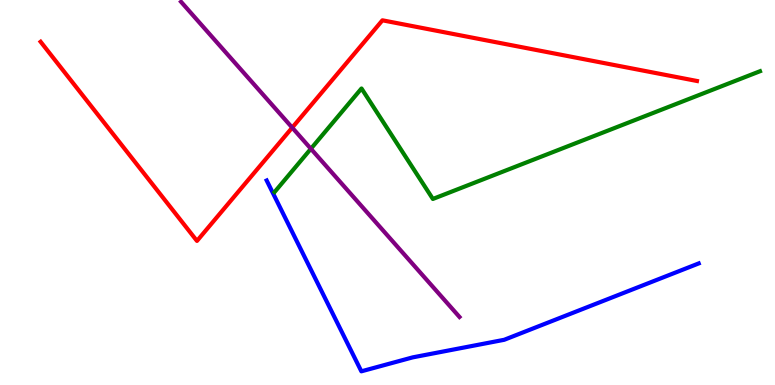[{'lines': ['blue', 'red'], 'intersections': []}, {'lines': ['green', 'red'], 'intersections': []}, {'lines': ['purple', 'red'], 'intersections': [{'x': 3.77, 'y': 6.69}]}, {'lines': ['blue', 'green'], 'intersections': []}, {'lines': ['blue', 'purple'], 'intersections': []}, {'lines': ['green', 'purple'], 'intersections': [{'x': 4.01, 'y': 6.14}]}]